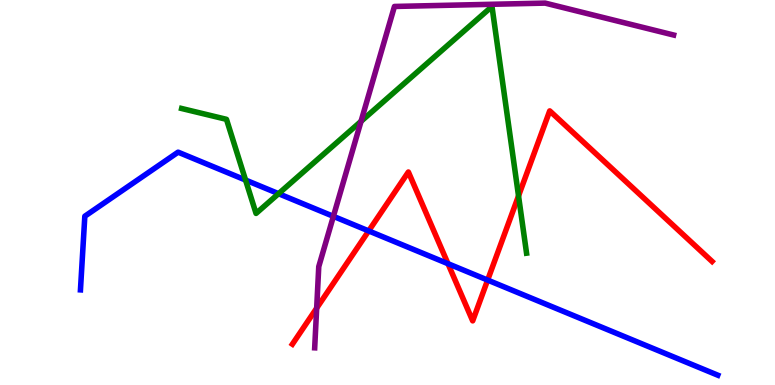[{'lines': ['blue', 'red'], 'intersections': [{'x': 4.76, 'y': 4.0}, {'x': 5.78, 'y': 3.15}, {'x': 6.29, 'y': 2.73}]}, {'lines': ['green', 'red'], 'intersections': [{'x': 6.69, 'y': 4.91}]}, {'lines': ['purple', 'red'], 'intersections': [{'x': 4.09, 'y': 2.0}]}, {'lines': ['blue', 'green'], 'intersections': [{'x': 3.17, 'y': 5.32}, {'x': 3.59, 'y': 4.97}]}, {'lines': ['blue', 'purple'], 'intersections': [{'x': 4.3, 'y': 4.38}]}, {'lines': ['green', 'purple'], 'intersections': [{'x': 4.66, 'y': 6.85}]}]